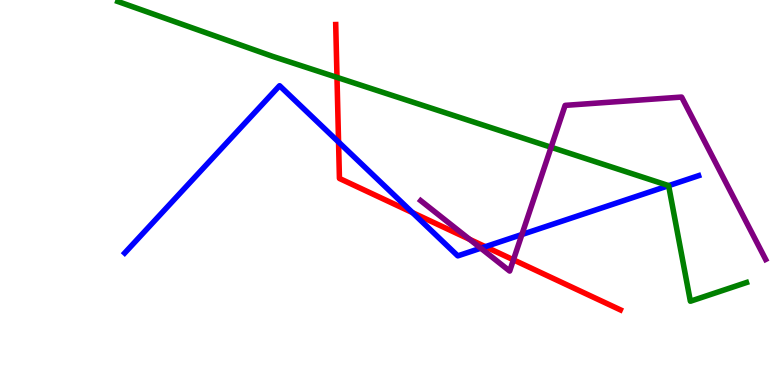[{'lines': ['blue', 'red'], 'intersections': [{'x': 4.37, 'y': 6.31}, {'x': 5.32, 'y': 4.48}, {'x': 6.26, 'y': 3.59}]}, {'lines': ['green', 'red'], 'intersections': [{'x': 4.35, 'y': 7.99}]}, {'lines': ['purple', 'red'], 'intersections': [{'x': 6.06, 'y': 3.78}, {'x': 6.62, 'y': 3.25}]}, {'lines': ['blue', 'green'], 'intersections': [{'x': 8.63, 'y': 5.18}]}, {'lines': ['blue', 'purple'], 'intersections': [{'x': 6.2, 'y': 3.55}, {'x': 6.73, 'y': 3.91}]}, {'lines': ['green', 'purple'], 'intersections': [{'x': 7.11, 'y': 6.17}]}]